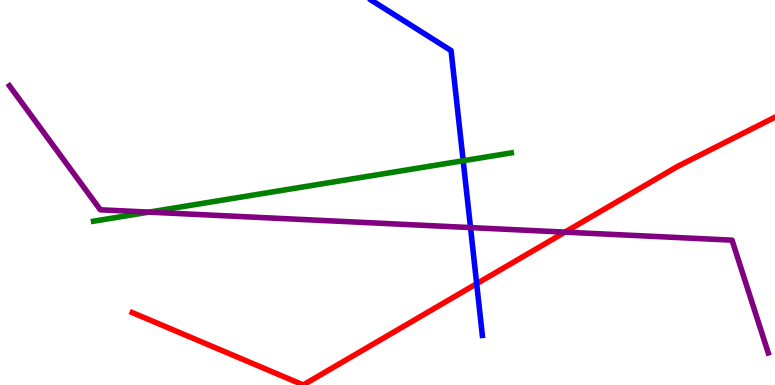[{'lines': ['blue', 'red'], 'intersections': [{'x': 6.15, 'y': 2.63}]}, {'lines': ['green', 'red'], 'intersections': []}, {'lines': ['purple', 'red'], 'intersections': [{'x': 7.29, 'y': 3.97}]}, {'lines': ['blue', 'green'], 'intersections': [{'x': 5.98, 'y': 5.82}]}, {'lines': ['blue', 'purple'], 'intersections': [{'x': 6.07, 'y': 4.09}]}, {'lines': ['green', 'purple'], 'intersections': [{'x': 1.92, 'y': 4.49}]}]